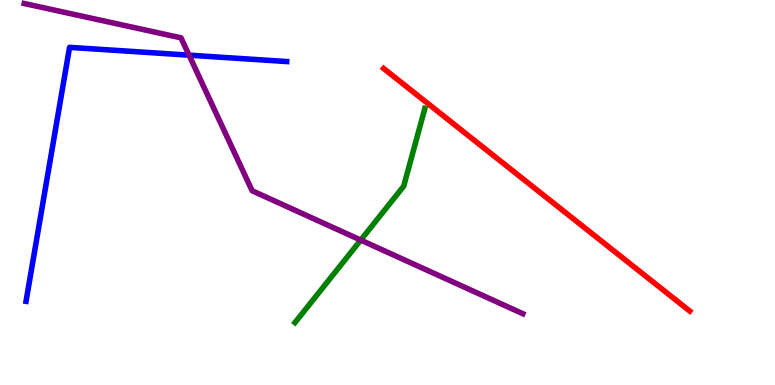[{'lines': ['blue', 'red'], 'intersections': []}, {'lines': ['green', 'red'], 'intersections': []}, {'lines': ['purple', 'red'], 'intersections': []}, {'lines': ['blue', 'green'], 'intersections': []}, {'lines': ['blue', 'purple'], 'intersections': [{'x': 2.44, 'y': 8.57}]}, {'lines': ['green', 'purple'], 'intersections': [{'x': 4.65, 'y': 3.76}]}]